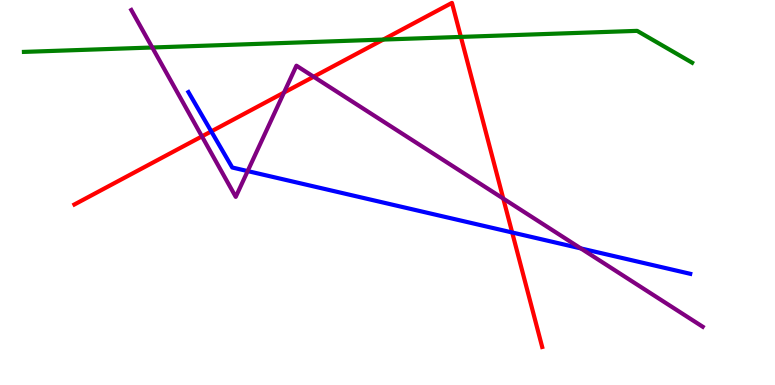[{'lines': ['blue', 'red'], 'intersections': [{'x': 2.73, 'y': 6.59}, {'x': 6.61, 'y': 3.96}]}, {'lines': ['green', 'red'], 'intersections': [{'x': 4.94, 'y': 8.97}, {'x': 5.95, 'y': 9.04}]}, {'lines': ['purple', 'red'], 'intersections': [{'x': 2.61, 'y': 6.46}, {'x': 3.66, 'y': 7.6}, {'x': 4.05, 'y': 8.01}, {'x': 6.49, 'y': 4.84}]}, {'lines': ['blue', 'green'], 'intersections': []}, {'lines': ['blue', 'purple'], 'intersections': [{'x': 3.2, 'y': 5.56}, {'x': 7.49, 'y': 3.55}]}, {'lines': ['green', 'purple'], 'intersections': [{'x': 1.96, 'y': 8.77}]}]